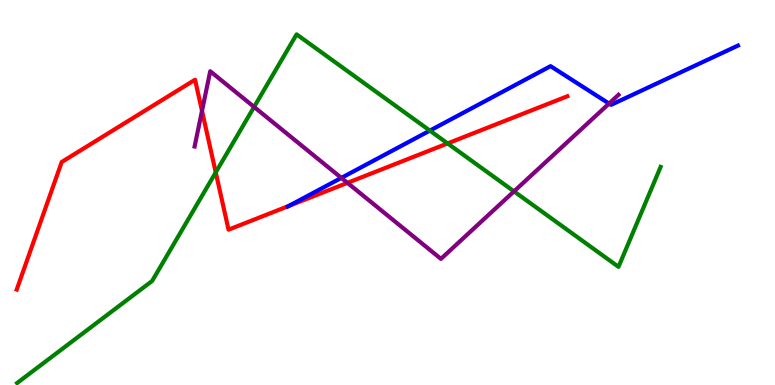[{'lines': ['blue', 'red'], 'intersections': [{'x': 3.73, 'y': 4.65}]}, {'lines': ['green', 'red'], 'intersections': [{'x': 2.78, 'y': 5.52}, {'x': 5.78, 'y': 6.27}]}, {'lines': ['purple', 'red'], 'intersections': [{'x': 2.61, 'y': 7.12}, {'x': 4.48, 'y': 5.25}]}, {'lines': ['blue', 'green'], 'intersections': [{'x': 5.55, 'y': 6.61}]}, {'lines': ['blue', 'purple'], 'intersections': [{'x': 4.4, 'y': 5.38}, {'x': 7.86, 'y': 7.31}]}, {'lines': ['green', 'purple'], 'intersections': [{'x': 3.28, 'y': 7.22}, {'x': 6.63, 'y': 5.03}]}]